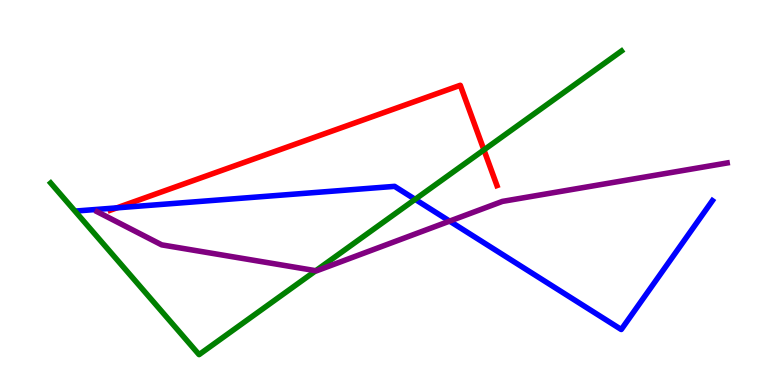[{'lines': ['blue', 'red'], 'intersections': [{'x': 1.51, 'y': 4.6}]}, {'lines': ['green', 'red'], 'intersections': [{'x': 6.24, 'y': 6.11}]}, {'lines': ['purple', 'red'], 'intersections': []}, {'lines': ['blue', 'green'], 'intersections': [{'x': 5.36, 'y': 4.82}]}, {'lines': ['blue', 'purple'], 'intersections': [{'x': 5.8, 'y': 4.26}]}, {'lines': ['green', 'purple'], 'intersections': [{'x': 4.07, 'y': 2.97}]}]